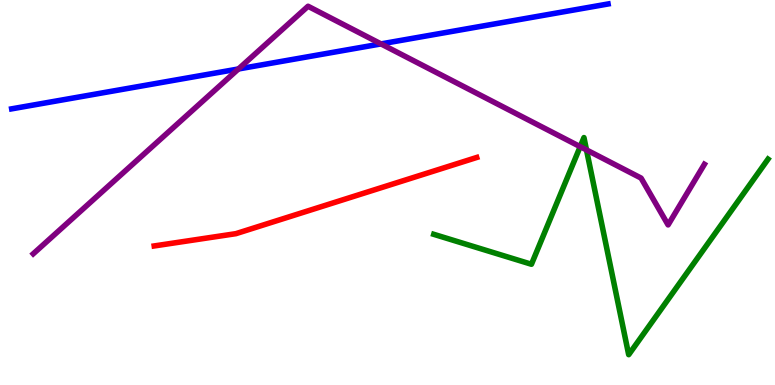[{'lines': ['blue', 'red'], 'intersections': []}, {'lines': ['green', 'red'], 'intersections': []}, {'lines': ['purple', 'red'], 'intersections': []}, {'lines': ['blue', 'green'], 'intersections': []}, {'lines': ['blue', 'purple'], 'intersections': [{'x': 3.08, 'y': 8.21}, {'x': 4.92, 'y': 8.86}]}, {'lines': ['green', 'purple'], 'intersections': [{'x': 7.49, 'y': 6.19}, {'x': 7.57, 'y': 6.11}]}]